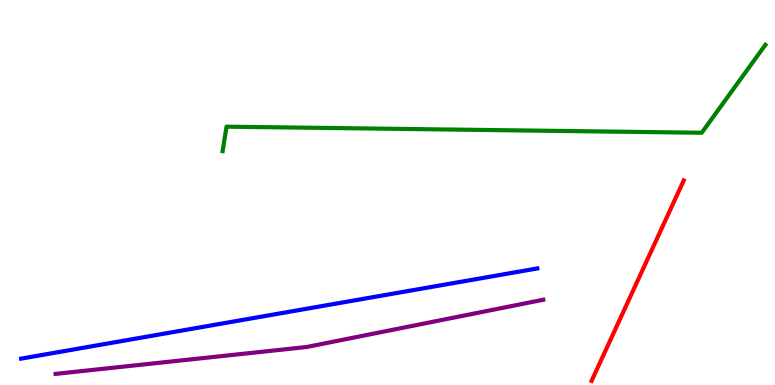[{'lines': ['blue', 'red'], 'intersections': []}, {'lines': ['green', 'red'], 'intersections': []}, {'lines': ['purple', 'red'], 'intersections': []}, {'lines': ['blue', 'green'], 'intersections': []}, {'lines': ['blue', 'purple'], 'intersections': []}, {'lines': ['green', 'purple'], 'intersections': []}]